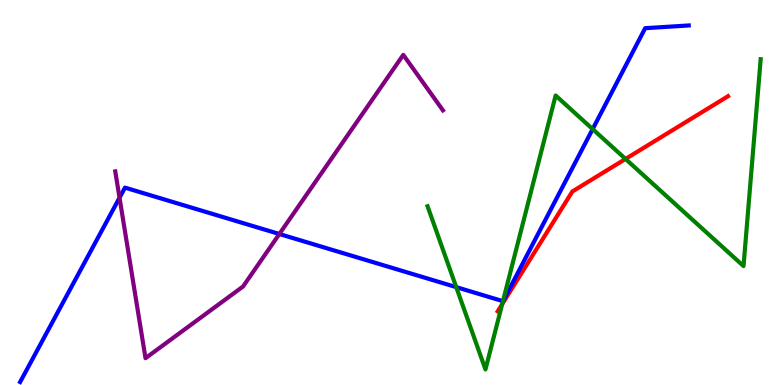[{'lines': ['blue', 'red'], 'intersections': []}, {'lines': ['green', 'red'], 'intersections': [{'x': 6.48, 'y': 2.1}, {'x': 8.07, 'y': 5.87}]}, {'lines': ['purple', 'red'], 'intersections': []}, {'lines': ['blue', 'green'], 'intersections': [{'x': 5.89, 'y': 2.54}, {'x': 6.49, 'y': 2.18}, {'x': 7.65, 'y': 6.65}]}, {'lines': ['blue', 'purple'], 'intersections': [{'x': 1.54, 'y': 4.86}, {'x': 3.6, 'y': 3.92}]}, {'lines': ['green', 'purple'], 'intersections': []}]